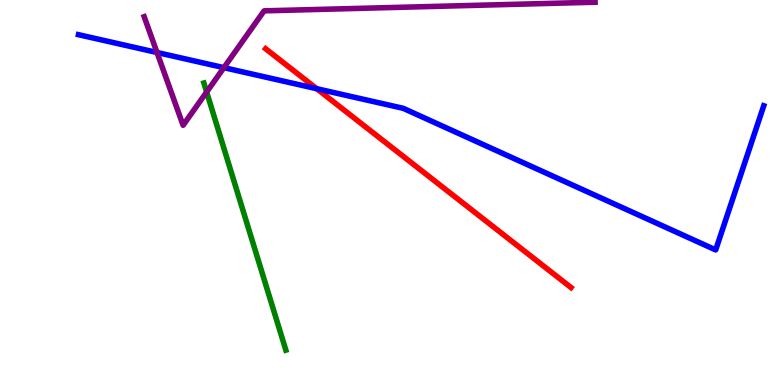[{'lines': ['blue', 'red'], 'intersections': [{'x': 4.09, 'y': 7.7}]}, {'lines': ['green', 'red'], 'intersections': []}, {'lines': ['purple', 'red'], 'intersections': []}, {'lines': ['blue', 'green'], 'intersections': []}, {'lines': ['blue', 'purple'], 'intersections': [{'x': 2.03, 'y': 8.64}, {'x': 2.89, 'y': 8.24}]}, {'lines': ['green', 'purple'], 'intersections': [{'x': 2.67, 'y': 7.61}]}]